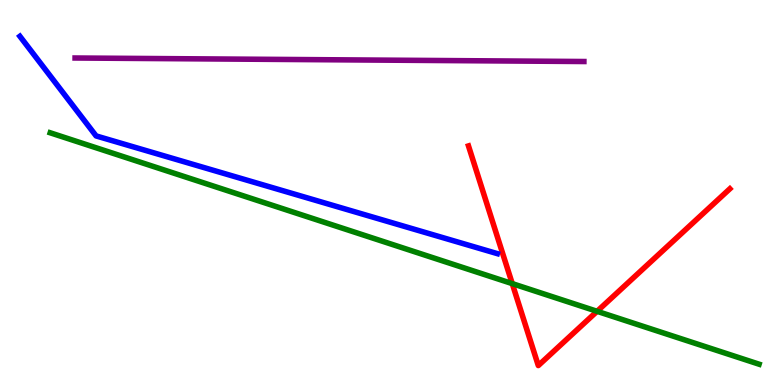[{'lines': ['blue', 'red'], 'intersections': []}, {'lines': ['green', 'red'], 'intersections': [{'x': 6.61, 'y': 2.63}, {'x': 7.7, 'y': 1.91}]}, {'lines': ['purple', 'red'], 'intersections': []}, {'lines': ['blue', 'green'], 'intersections': []}, {'lines': ['blue', 'purple'], 'intersections': []}, {'lines': ['green', 'purple'], 'intersections': []}]